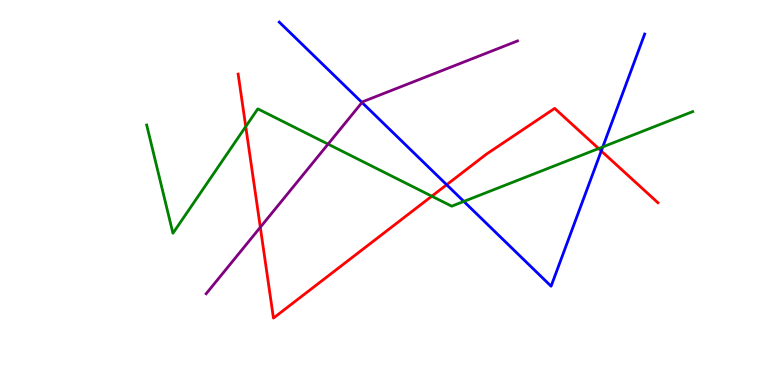[{'lines': ['blue', 'red'], 'intersections': [{'x': 5.76, 'y': 5.2}, {'x': 7.76, 'y': 6.08}]}, {'lines': ['green', 'red'], 'intersections': [{'x': 3.17, 'y': 6.71}, {'x': 5.57, 'y': 4.9}, {'x': 7.72, 'y': 6.14}]}, {'lines': ['purple', 'red'], 'intersections': [{'x': 3.36, 'y': 4.1}]}, {'lines': ['blue', 'green'], 'intersections': [{'x': 5.99, 'y': 4.77}, {'x': 7.78, 'y': 6.18}]}, {'lines': ['blue', 'purple'], 'intersections': [{'x': 4.67, 'y': 7.34}]}, {'lines': ['green', 'purple'], 'intersections': [{'x': 4.23, 'y': 6.26}]}]